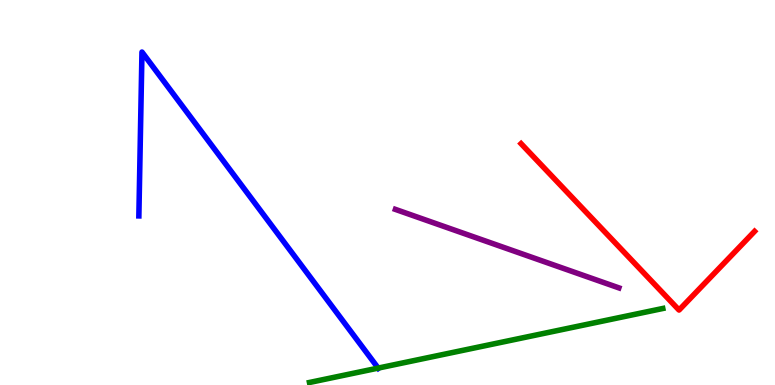[{'lines': ['blue', 'red'], 'intersections': []}, {'lines': ['green', 'red'], 'intersections': []}, {'lines': ['purple', 'red'], 'intersections': []}, {'lines': ['blue', 'green'], 'intersections': [{'x': 4.88, 'y': 0.439}]}, {'lines': ['blue', 'purple'], 'intersections': []}, {'lines': ['green', 'purple'], 'intersections': []}]